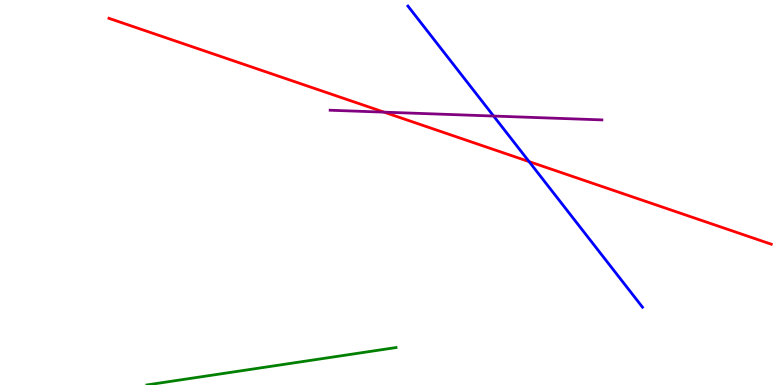[{'lines': ['blue', 'red'], 'intersections': [{'x': 6.83, 'y': 5.8}]}, {'lines': ['green', 'red'], 'intersections': []}, {'lines': ['purple', 'red'], 'intersections': [{'x': 4.96, 'y': 7.09}]}, {'lines': ['blue', 'green'], 'intersections': []}, {'lines': ['blue', 'purple'], 'intersections': [{'x': 6.37, 'y': 6.99}]}, {'lines': ['green', 'purple'], 'intersections': []}]